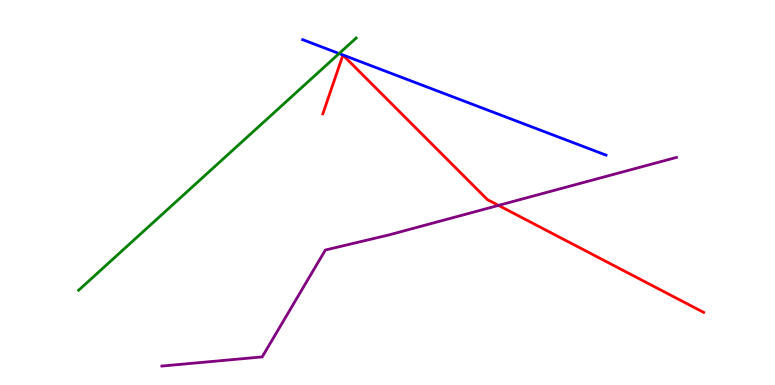[{'lines': ['blue', 'red'], 'intersections': []}, {'lines': ['green', 'red'], 'intersections': []}, {'lines': ['purple', 'red'], 'intersections': [{'x': 6.43, 'y': 4.67}]}, {'lines': ['blue', 'green'], 'intersections': [{'x': 4.38, 'y': 8.61}]}, {'lines': ['blue', 'purple'], 'intersections': []}, {'lines': ['green', 'purple'], 'intersections': []}]